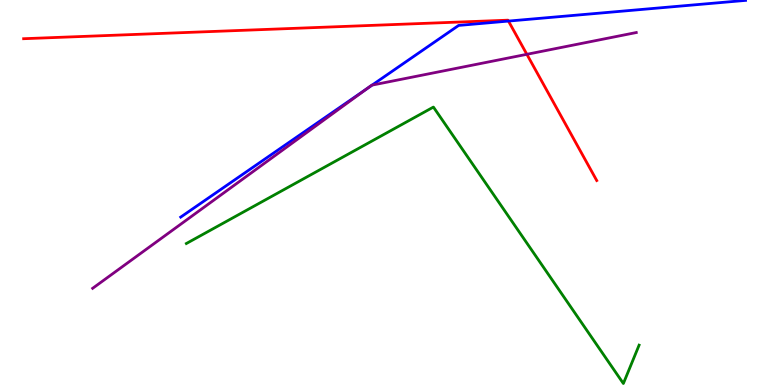[{'lines': ['blue', 'red'], 'intersections': [{'x': 6.56, 'y': 9.45}]}, {'lines': ['green', 'red'], 'intersections': []}, {'lines': ['purple', 'red'], 'intersections': [{'x': 6.8, 'y': 8.59}]}, {'lines': ['blue', 'green'], 'intersections': []}, {'lines': ['blue', 'purple'], 'intersections': [{'x': 4.74, 'y': 7.71}, {'x': 4.8, 'y': 7.79}]}, {'lines': ['green', 'purple'], 'intersections': []}]